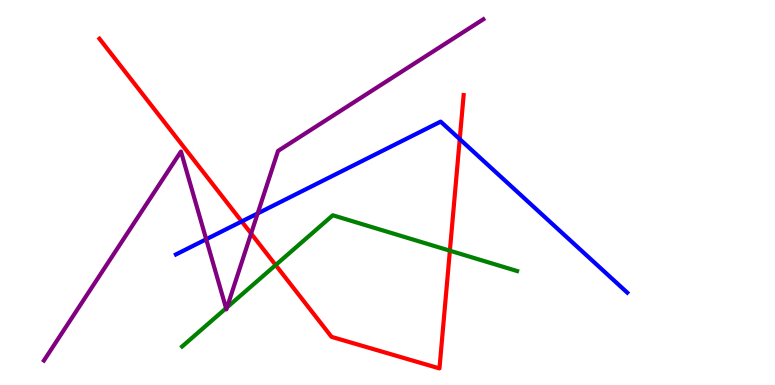[{'lines': ['blue', 'red'], 'intersections': [{'x': 3.12, 'y': 4.25}, {'x': 5.93, 'y': 6.39}]}, {'lines': ['green', 'red'], 'intersections': [{'x': 3.56, 'y': 3.12}, {'x': 5.8, 'y': 3.49}]}, {'lines': ['purple', 'red'], 'intersections': [{'x': 3.24, 'y': 3.93}]}, {'lines': ['blue', 'green'], 'intersections': []}, {'lines': ['blue', 'purple'], 'intersections': [{'x': 2.66, 'y': 3.79}, {'x': 3.32, 'y': 4.46}]}, {'lines': ['green', 'purple'], 'intersections': [{'x': 2.92, 'y': 1.99}, {'x': 2.93, 'y': 2.02}]}]